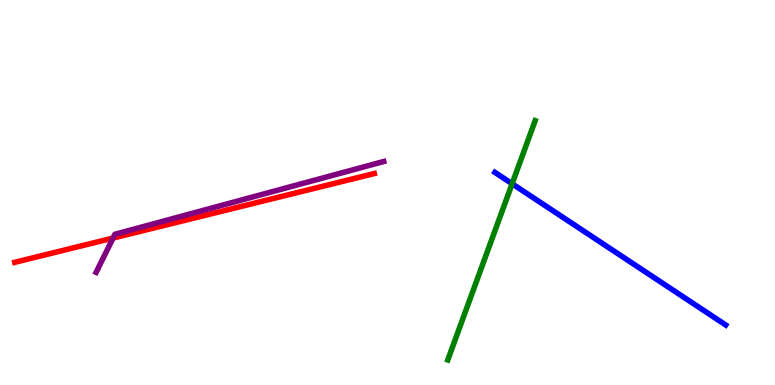[{'lines': ['blue', 'red'], 'intersections': []}, {'lines': ['green', 'red'], 'intersections': []}, {'lines': ['purple', 'red'], 'intersections': [{'x': 1.46, 'y': 3.82}]}, {'lines': ['blue', 'green'], 'intersections': [{'x': 6.61, 'y': 5.23}]}, {'lines': ['blue', 'purple'], 'intersections': []}, {'lines': ['green', 'purple'], 'intersections': []}]